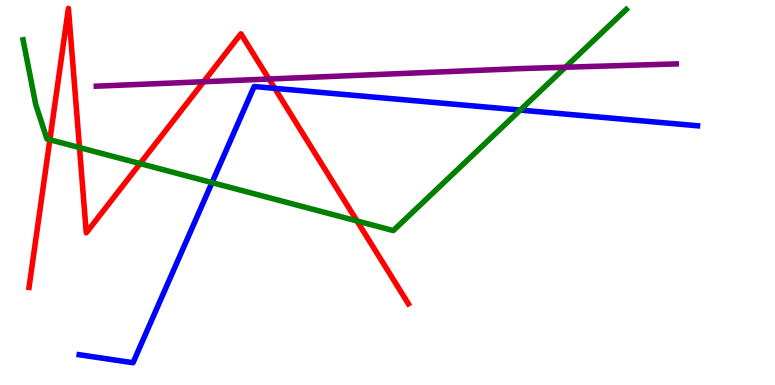[{'lines': ['blue', 'red'], 'intersections': [{'x': 3.54, 'y': 7.71}]}, {'lines': ['green', 'red'], 'intersections': [{'x': 0.644, 'y': 6.37}, {'x': 1.03, 'y': 6.17}, {'x': 1.81, 'y': 5.75}, {'x': 4.61, 'y': 4.26}]}, {'lines': ['purple', 'red'], 'intersections': [{'x': 2.63, 'y': 7.88}, {'x': 3.47, 'y': 7.95}]}, {'lines': ['blue', 'green'], 'intersections': [{'x': 2.74, 'y': 5.26}, {'x': 6.71, 'y': 7.14}]}, {'lines': ['blue', 'purple'], 'intersections': []}, {'lines': ['green', 'purple'], 'intersections': [{'x': 7.3, 'y': 8.25}]}]